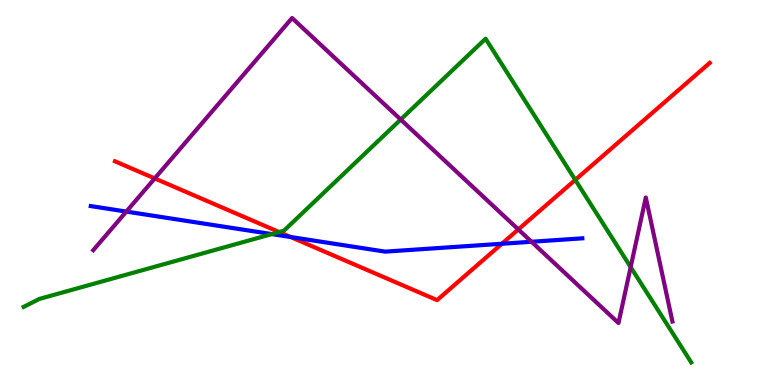[{'lines': ['blue', 'red'], 'intersections': [{'x': 3.75, 'y': 3.84}, {'x': 6.48, 'y': 3.67}]}, {'lines': ['green', 'red'], 'intersections': [{'x': 3.6, 'y': 3.97}, {'x': 7.42, 'y': 5.33}]}, {'lines': ['purple', 'red'], 'intersections': [{'x': 2.0, 'y': 5.37}, {'x': 6.69, 'y': 4.04}]}, {'lines': ['blue', 'green'], 'intersections': [{'x': 3.51, 'y': 3.92}]}, {'lines': ['blue', 'purple'], 'intersections': [{'x': 1.63, 'y': 4.5}, {'x': 6.86, 'y': 3.72}]}, {'lines': ['green', 'purple'], 'intersections': [{'x': 5.17, 'y': 6.9}, {'x': 8.14, 'y': 3.06}]}]